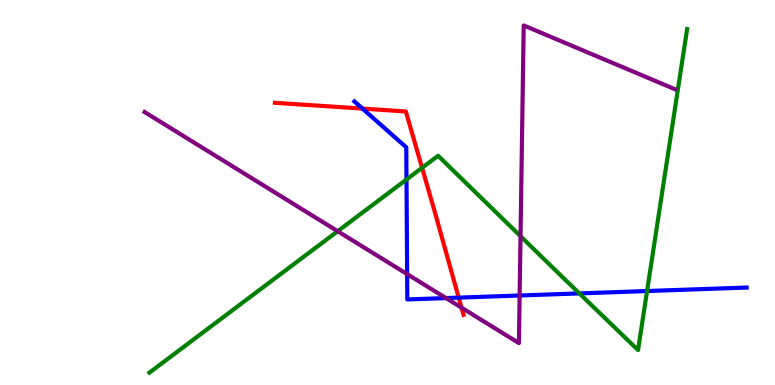[{'lines': ['blue', 'red'], 'intersections': [{'x': 4.68, 'y': 7.18}, {'x': 5.92, 'y': 2.27}]}, {'lines': ['green', 'red'], 'intersections': [{'x': 5.45, 'y': 5.64}]}, {'lines': ['purple', 'red'], 'intersections': [{'x': 5.95, 'y': 2.01}]}, {'lines': ['blue', 'green'], 'intersections': [{'x': 5.25, 'y': 5.34}, {'x': 7.48, 'y': 2.38}, {'x': 8.35, 'y': 2.44}]}, {'lines': ['blue', 'purple'], 'intersections': [{'x': 5.25, 'y': 2.88}, {'x': 5.75, 'y': 2.26}, {'x': 6.7, 'y': 2.32}]}, {'lines': ['green', 'purple'], 'intersections': [{'x': 4.36, 'y': 3.99}, {'x': 6.72, 'y': 3.87}]}]